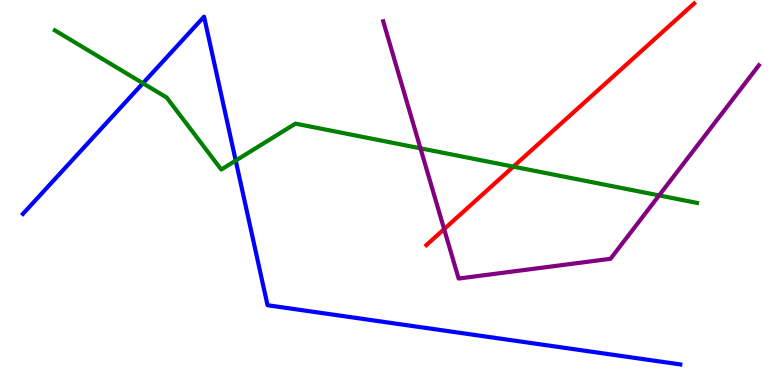[{'lines': ['blue', 'red'], 'intersections': []}, {'lines': ['green', 'red'], 'intersections': [{'x': 6.62, 'y': 5.67}]}, {'lines': ['purple', 'red'], 'intersections': [{'x': 5.73, 'y': 4.05}]}, {'lines': ['blue', 'green'], 'intersections': [{'x': 1.84, 'y': 7.84}, {'x': 3.04, 'y': 5.83}]}, {'lines': ['blue', 'purple'], 'intersections': []}, {'lines': ['green', 'purple'], 'intersections': [{'x': 5.43, 'y': 6.15}, {'x': 8.5, 'y': 4.92}]}]